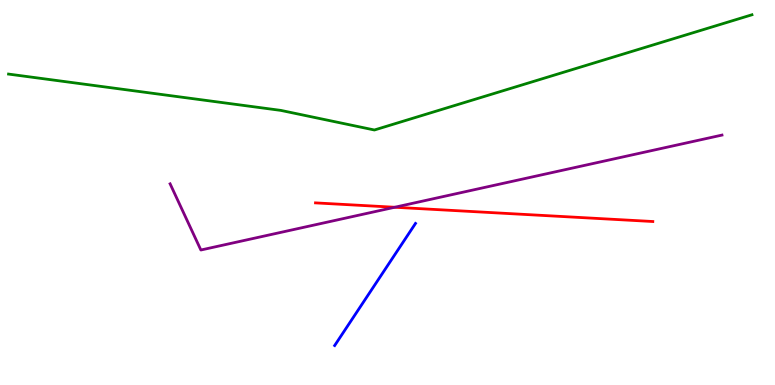[{'lines': ['blue', 'red'], 'intersections': []}, {'lines': ['green', 'red'], 'intersections': []}, {'lines': ['purple', 'red'], 'intersections': [{'x': 5.09, 'y': 4.62}]}, {'lines': ['blue', 'green'], 'intersections': []}, {'lines': ['blue', 'purple'], 'intersections': []}, {'lines': ['green', 'purple'], 'intersections': []}]